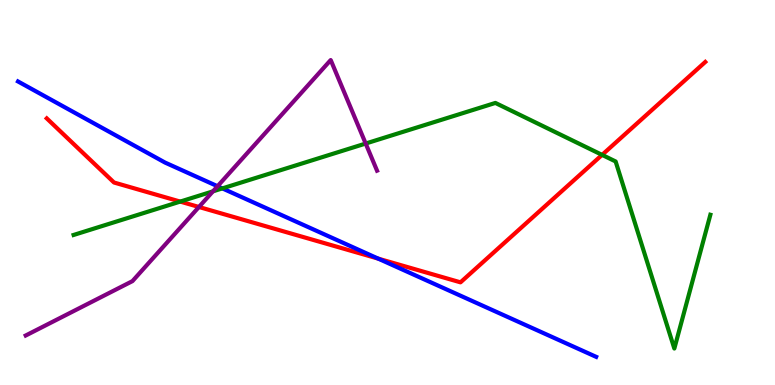[{'lines': ['blue', 'red'], 'intersections': [{'x': 4.88, 'y': 3.28}]}, {'lines': ['green', 'red'], 'intersections': [{'x': 2.33, 'y': 4.76}, {'x': 7.77, 'y': 5.98}]}, {'lines': ['purple', 'red'], 'intersections': [{'x': 2.57, 'y': 4.62}]}, {'lines': ['blue', 'green'], 'intersections': [{'x': 2.87, 'y': 5.11}]}, {'lines': ['blue', 'purple'], 'intersections': [{'x': 2.81, 'y': 5.16}]}, {'lines': ['green', 'purple'], 'intersections': [{'x': 2.75, 'y': 5.03}, {'x': 4.72, 'y': 6.27}]}]